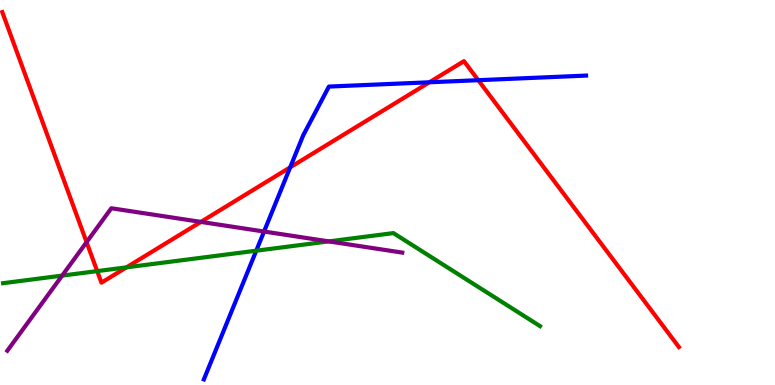[{'lines': ['blue', 'red'], 'intersections': [{'x': 3.74, 'y': 5.65}, {'x': 5.54, 'y': 7.86}, {'x': 6.17, 'y': 7.92}]}, {'lines': ['green', 'red'], 'intersections': [{'x': 1.25, 'y': 2.96}, {'x': 1.63, 'y': 3.06}]}, {'lines': ['purple', 'red'], 'intersections': [{'x': 1.12, 'y': 3.71}, {'x': 2.59, 'y': 4.24}]}, {'lines': ['blue', 'green'], 'intersections': [{'x': 3.31, 'y': 3.49}]}, {'lines': ['blue', 'purple'], 'intersections': [{'x': 3.41, 'y': 3.99}]}, {'lines': ['green', 'purple'], 'intersections': [{'x': 0.802, 'y': 2.84}, {'x': 4.24, 'y': 3.73}]}]